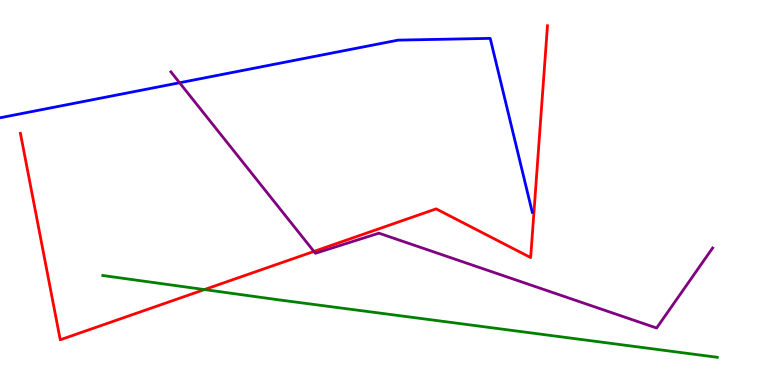[{'lines': ['blue', 'red'], 'intersections': []}, {'lines': ['green', 'red'], 'intersections': [{'x': 2.64, 'y': 2.48}]}, {'lines': ['purple', 'red'], 'intersections': [{'x': 4.05, 'y': 3.47}]}, {'lines': ['blue', 'green'], 'intersections': []}, {'lines': ['blue', 'purple'], 'intersections': [{'x': 2.32, 'y': 7.85}]}, {'lines': ['green', 'purple'], 'intersections': []}]